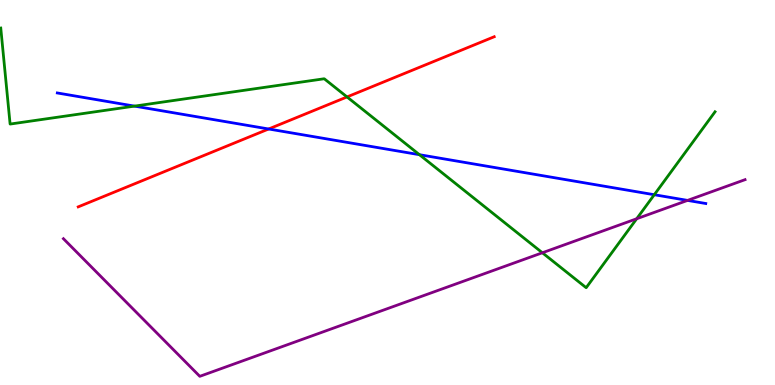[{'lines': ['blue', 'red'], 'intersections': [{'x': 3.47, 'y': 6.65}]}, {'lines': ['green', 'red'], 'intersections': [{'x': 4.48, 'y': 7.48}]}, {'lines': ['purple', 'red'], 'intersections': []}, {'lines': ['blue', 'green'], 'intersections': [{'x': 1.74, 'y': 7.24}, {'x': 5.41, 'y': 5.98}, {'x': 8.44, 'y': 4.94}]}, {'lines': ['blue', 'purple'], 'intersections': [{'x': 8.87, 'y': 4.79}]}, {'lines': ['green', 'purple'], 'intersections': [{'x': 7.0, 'y': 3.43}, {'x': 8.22, 'y': 4.32}]}]